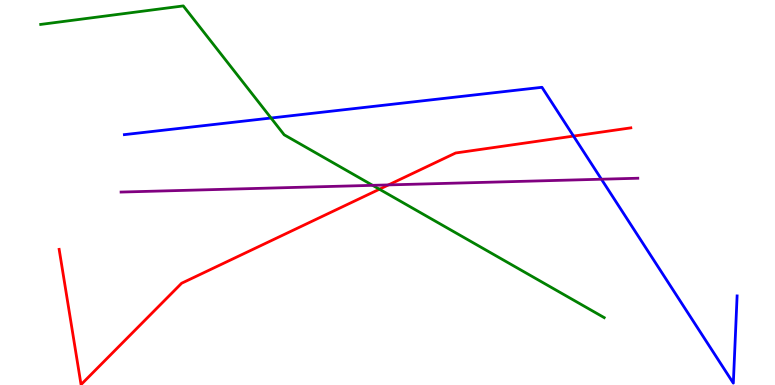[{'lines': ['blue', 'red'], 'intersections': [{'x': 7.4, 'y': 6.47}]}, {'lines': ['green', 'red'], 'intersections': [{'x': 4.9, 'y': 5.09}]}, {'lines': ['purple', 'red'], 'intersections': [{'x': 5.01, 'y': 5.2}]}, {'lines': ['blue', 'green'], 'intersections': [{'x': 3.5, 'y': 6.93}]}, {'lines': ['blue', 'purple'], 'intersections': [{'x': 7.76, 'y': 5.34}]}, {'lines': ['green', 'purple'], 'intersections': [{'x': 4.81, 'y': 5.19}]}]